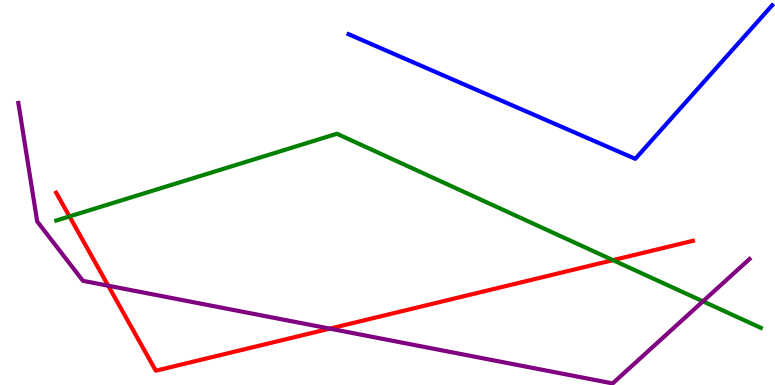[{'lines': ['blue', 'red'], 'intersections': []}, {'lines': ['green', 'red'], 'intersections': [{'x': 0.896, 'y': 4.38}, {'x': 7.91, 'y': 3.24}]}, {'lines': ['purple', 'red'], 'intersections': [{'x': 1.4, 'y': 2.58}, {'x': 4.26, 'y': 1.46}]}, {'lines': ['blue', 'green'], 'intersections': []}, {'lines': ['blue', 'purple'], 'intersections': []}, {'lines': ['green', 'purple'], 'intersections': [{'x': 9.07, 'y': 2.17}]}]